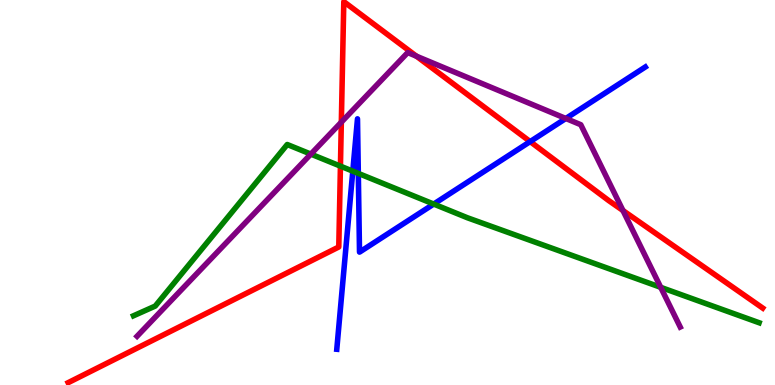[{'lines': ['blue', 'red'], 'intersections': [{'x': 6.84, 'y': 6.32}]}, {'lines': ['green', 'red'], 'intersections': [{'x': 4.39, 'y': 5.68}]}, {'lines': ['purple', 'red'], 'intersections': [{'x': 4.4, 'y': 6.83}, {'x': 5.37, 'y': 8.54}, {'x': 8.04, 'y': 4.53}]}, {'lines': ['blue', 'green'], 'intersections': [{'x': 4.55, 'y': 5.55}, {'x': 4.62, 'y': 5.5}, {'x': 5.6, 'y': 4.7}]}, {'lines': ['blue', 'purple'], 'intersections': [{'x': 7.3, 'y': 6.92}]}, {'lines': ['green', 'purple'], 'intersections': [{'x': 4.01, 'y': 6.0}, {'x': 8.53, 'y': 2.54}]}]